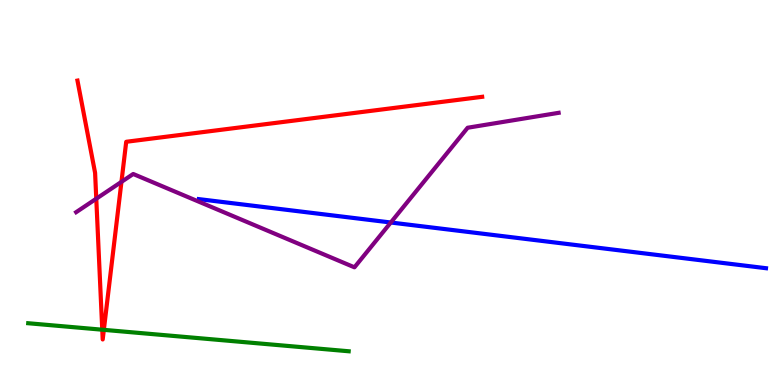[{'lines': ['blue', 'red'], 'intersections': []}, {'lines': ['green', 'red'], 'intersections': [{'x': 1.32, 'y': 1.44}, {'x': 1.34, 'y': 1.43}]}, {'lines': ['purple', 'red'], 'intersections': [{'x': 1.24, 'y': 4.84}, {'x': 1.57, 'y': 5.28}]}, {'lines': ['blue', 'green'], 'intersections': []}, {'lines': ['blue', 'purple'], 'intersections': [{'x': 5.04, 'y': 4.22}]}, {'lines': ['green', 'purple'], 'intersections': []}]